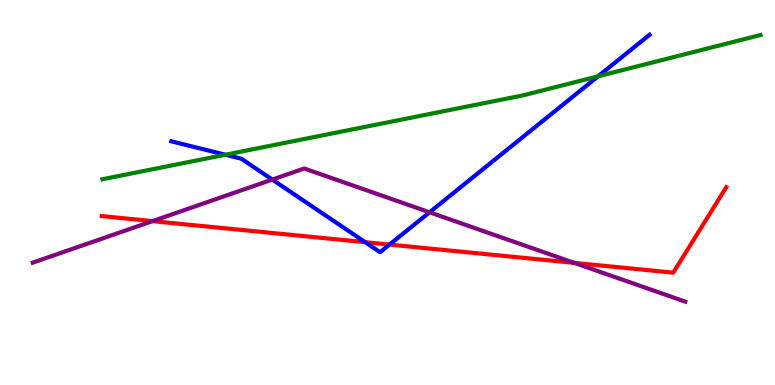[{'lines': ['blue', 'red'], 'intersections': [{'x': 4.71, 'y': 3.71}, {'x': 5.03, 'y': 3.65}]}, {'lines': ['green', 'red'], 'intersections': []}, {'lines': ['purple', 'red'], 'intersections': [{'x': 1.97, 'y': 4.26}, {'x': 7.41, 'y': 3.17}]}, {'lines': ['blue', 'green'], 'intersections': [{'x': 2.91, 'y': 5.98}, {'x': 7.72, 'y': 8.02}]}, {'lines': ['blue', 'purple'], 'intersections': [{'x': 3.51, 'y': 5.34}, {'x': 5.54, 'y': 4.49}]}, {'lines': ['green', 'purple'], 'intersections': []}]